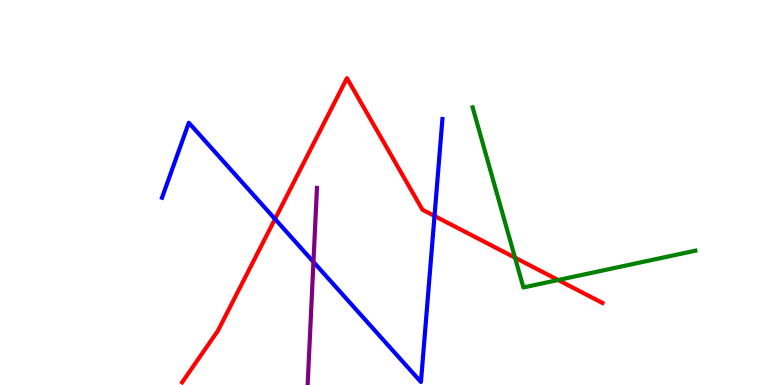[{'lines': ['blue', 'red'], 'intersections': [{'x': 3.55, 'y': 4.31}, {'x': 5.61, 'y': 4.39}]}, {'lines': ['green', 'red'], 'intersections': [{'x': 6.65, 'y': 3.31}, {'x': 7.2, 'y': 2.73}]}, {'lines': ['purple', 'red'], 'intersections': []}, {'lines': ['blue', 'green'], 'intersections': []}, {'lines': ['blue', 'purple'], 'intersections': [{'x': 4.04, 'y': 3.2}]}, {'lines': ['green', 'purple'], 'intersections': []}]